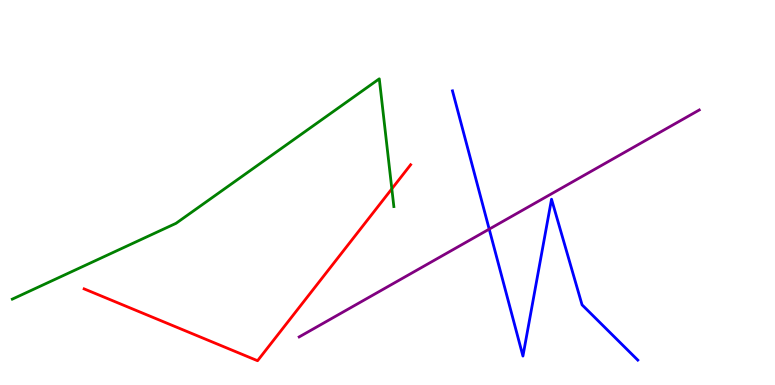[{'lines': ['blue', 'red'], 'intersections': []}, {'lines': ['green', 'red'], 'intersections': [{'x': 5.06, 'y': 5.1}]}, {'lines': ['purple', 'red'], 'intersections': []}, {'lines': ['blue', 'green'], 'intersections': []}, {'lines': ['blue', 'purple'], 'intersections': [{'x': 6.31, 'y': 4.05}]}, {'lines': ['green', 'purple'], 'intersections': []}]